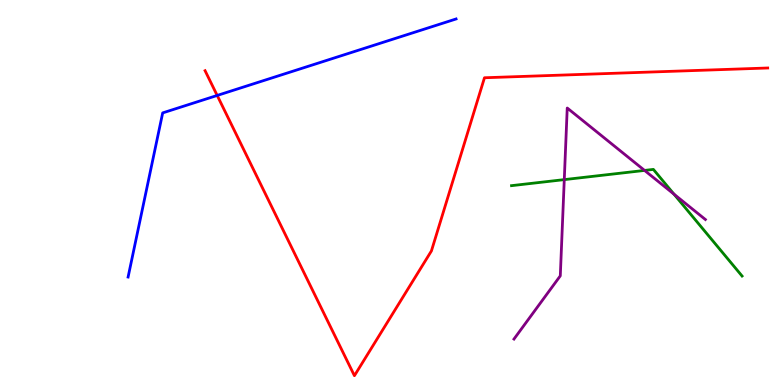[{'lines': ['blue', 'red'], 'intersections': [{'x': 2.8, 'y': 7.52}]}, {'lines': ['green', 'red'], 'intersections': []}, {'lines': ['purple', 'red'], 'intersections': []}, {'lines': ['blue', 'green'], 'intersections': []}, {'lines': ['blue', 'purple'], 'intersections': []}, {'lines': ['green', 'purple'], 'intersections': [{'x': 7.28, 'y': 5.33}, {'x': 8.32, 'y': 5.57}, {'x': 8.7, 'y': 4.96}]}]